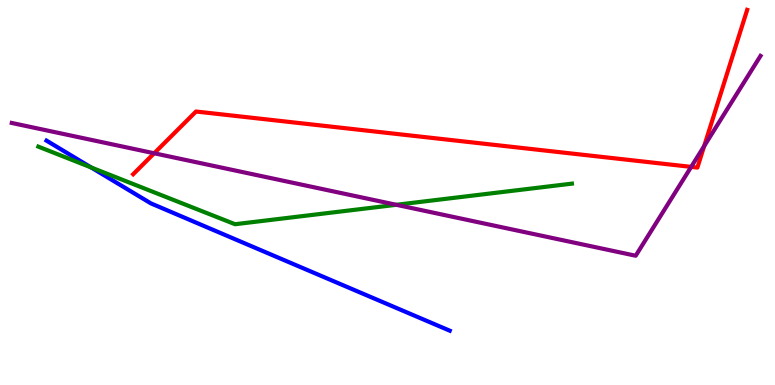[{'lines': ['blue', 'red'], 'intersections': []}, {'lines': ['green', 'red'], 'intersections': []}, {'lines': ['purple', 'red'], 'intersections': [{'x': 1.99, 'y': 6.02}, {'x': 8.92, 'y': 5.67}, {'x': 9.09, 'y': 6.21}]}, {'lines': ['blue', 'green'], 'intersections': [{'x': 1.18, 'y': 5.65}]}, {'lines': ['blue', 'purple'], 'intersections': []}, {'lines': ['green', 'purple'], 'intersections': [{'x': 5.11, 'y': 4.68}]}]